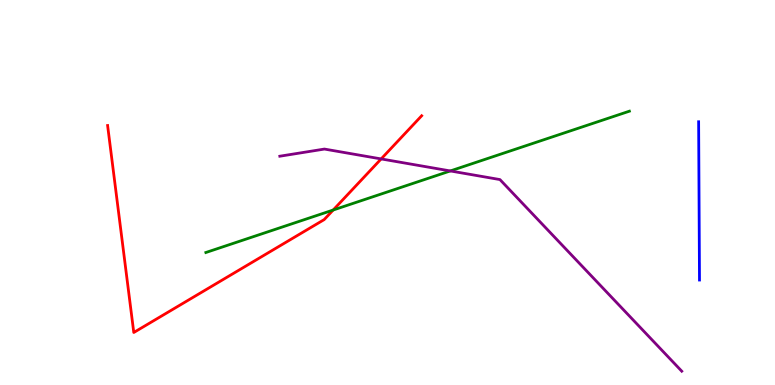[{'lines': ['blue', 'red'], 'intersections': []}, {'lines': ['green', 'red'], 'intersections': [{'x': 4.3, 'y': 4.54}]}, {'lines': ['purple', 'red'], 'intersections': [{'x': 4.92, 'y': 5.87}]}, {'lines': ['blue', 'green'], 'intersections': []}, {'lines': ['blue', 'purple'], 'intersections': []}, {'lines': ['green', 'purple'], 'intersections': [{'x': 5.81, 'y': 5.56}]}]